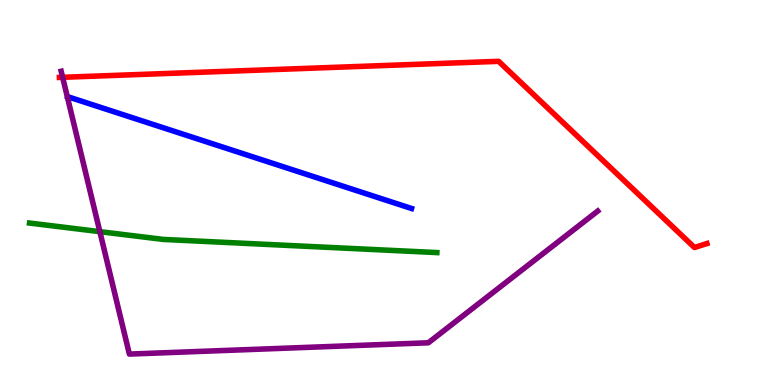[{'lines': ['blue', 'red'], 'intersections': []}, {'lines': ['green', 'red'], 'intersections': []}, {'lines': ['purple', 'red'], 'intersections': [{'x': 0.808, 'y': 7.99}]}, {'lines': ['blue', 'green'], 'intersections': []}, {'lines': ['blue', 'purple'], 'intersections': []}, {'lines': ['green', 'purple'], 'intersections': [{'x': 1.29, 'y': 3.98}]}]